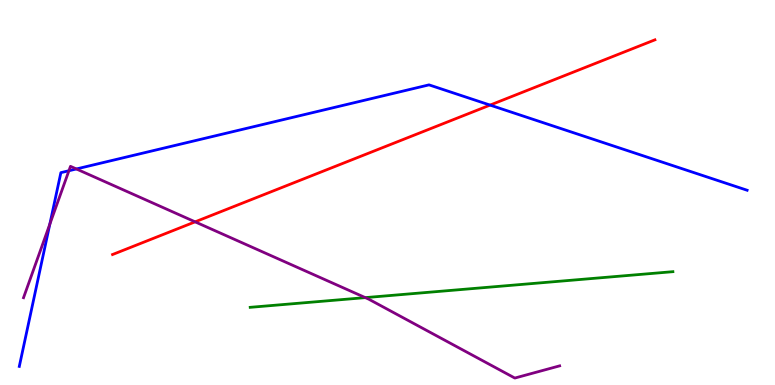[{'lines': ['blue', 'red'], 'intersections': [{'x': 6.32, 'y': 7.27}]}, {'lines': ['green', 'red'], 'intersections': []}, {'lines': ['purple', 'red'], 'intersections': [{'x': 2.52, 'y': 4.24}]}, {'lines': ['blue', 'green'], 'intersections': []}, {'lines': ['blue', 'purple'], 'intersections': [{'x': 0.643, 'y': 4.18}, {'x': 0.889, 'y': 5.57}, {'x': 0.985, 'y': 5.61}]}, {'lines': ['green', 'purple'], 'intersections': [{'x': 4.71, 'y': 2.27}]}]